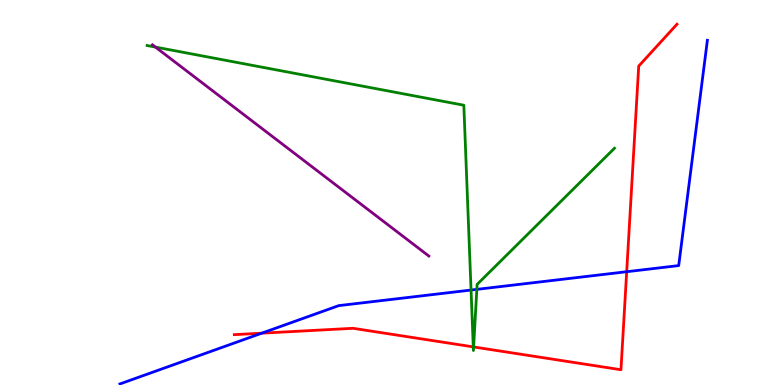[{'lines': ['blue', 'red'], 'intersections': [{'x': 3.38, 'y': 1.35}, {'x': 8.09, 'y': 2.94}]}, {'lines': ['green', 'red'], 'intersections': [{'x': 6.11, 'y': 0.99}, {'x': 6.11, 'y': 0.988}]}, {'lines': ['purple', 'red'], 'intersections': []}, {'lines': ['blue', 'green'], 'intersections': [{'x': 6.08, 'y': 2.47}, {'x': 6.15, 'y': 2.48}]}, {'lines': ['blue', 'purple'], 'intersections': []}, {'lines': ['green', 'purple'], 'intersections': [{'x': 2.01, 'y': 8.78}]}]